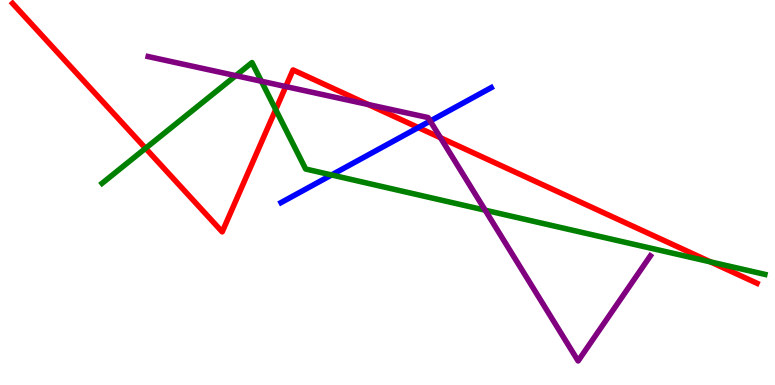[{'lines': ['blue', 'red'], 'intersections': [{'x': 5.4, 'y': 6.69}]}, {'lines': ['green', 'red'], 'intersections': [{'x': 1.88, 'y': 6.15}, {'x': 3.56, 'y': 7.15}, {'x': 9.17, 'y': 3.2}]}, {'lines': ['purple', 'red'], 'intersections': [{'x': 3.69, 'y': 7.75}, {'x': 4.75, 'y': 7.29}, {'x': 5.68, 'y': 6.42}]}, {'lines': ['blue', 'green'], 'intersections': [{'x': 4.28, 'y': 5.46}]}, {'lines': ['blue', 'purple'], 'intersections': [{'x': 5.55, 'y': 6.86}]}, {'lines': ['green', 'purple'], 'intersections': [{'x': 3.04, 'y': 8.03}, {'x': 3.37, 'y': 7.89}, {'x': 6.26, 'y': 4.54}]}]